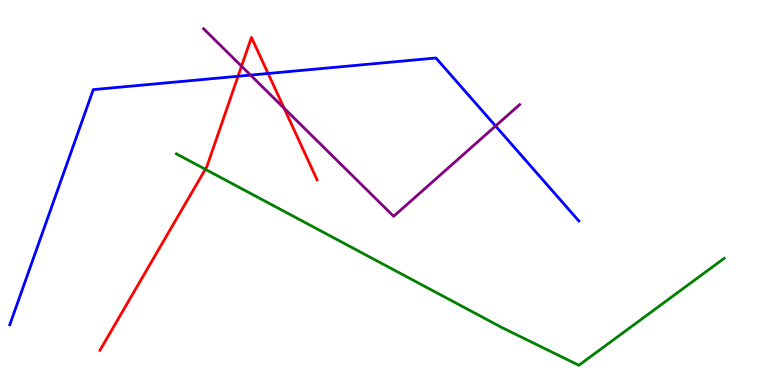[{'lines': ['blue', 'red'], 'intersections': [{'x': 3.07, 'y': 8.02}, {'x': 3.46, 'y': 8.09}]}, {'lines': ['green', 'red'], 'intersections': [{'x': 2.65, 'y': 5.6}]}, {'lines': ['purple', 'red'], 'intersections': [{'x': 3.12, 'y': 8.28}, {'x': 3.67, 'y': 7.19}]}, {'lines': ['blue', 'green'], 'intersections': []}, {'lines': ['blue', 'purple'], 'intersections': [{'x': 3.23, 'y': 8.05}, {'x': 6.39, 'y': 6.73}]}, {'lines': ['green', 'purple'], 'intersections': []}]